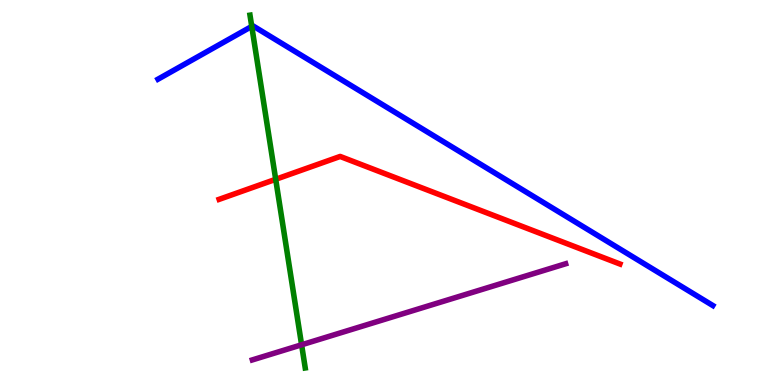[{'lines': ['blue', 'red'], 'intersections': []}, {'lines': ['green', 'red'], 'intersections': [{'x': 3.56, 'y': 5.34}]}, {'lines': ['purple', 'red'], 'intersections': []}, {'lines': ['blue', 'green'], 'intersections': [{'x': 3.25, 'y': 9.31}]}, {'lines': ['blue', 'purple'], 'intersections': []}, {'lines': ['green', 'purple'], 'intersections': [{'x': 3.89, 'y': 1.04}]}]